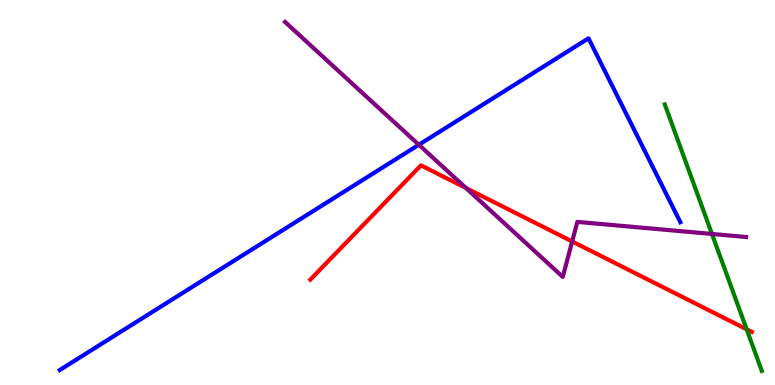[{'lines': ['blue', 'red'], 'intersections': []}, {'lines': ['green', 'red'], 'intersections': [{'x': 9.63, 'y': 1.45}]}, {'lines': ['purple', 'red'], 'intersections': [{'x': 6.01, 'y': 5.12}, {'x': 7.38, 'y': 3.73}]}, {'lines': ['blue', 'green'], 'intersections': []}, {'lines': ['blue', 'purple'], 'intersections': [{'x': 5.4, 'y': 6.24}]}, {'lines': ['green', 'purple'], 'intersections': [{'x': 9.19, 'y': 3.92}]}]